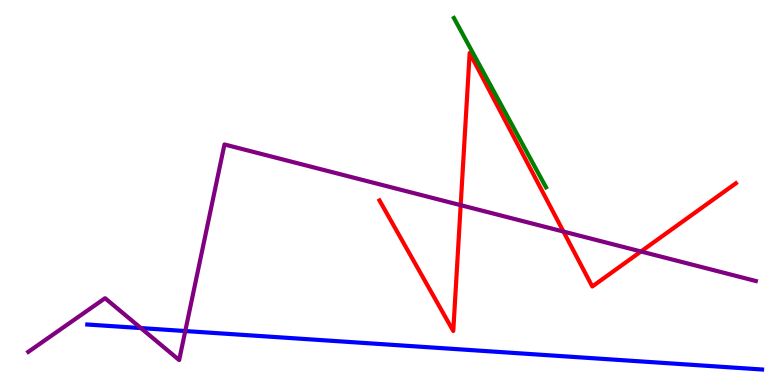[{'lines': ['blue', 'red'], 'intersections': []}, {'lines': ['green', 'red'], 'intersections': []}, {'lines': ['purple', 'red'], 'intersections': [{'x': 5.94, 'y': 4.67}, {'x': 7.27, 'y': 3.99}, {'x': 8.27, 'y': 3.47}]}, {'lines': ['blue', 'green'], 'intersections': []}, {'lines': ['blue', 'purple'], 'intersections': [{'x': 1.82, 'y': 1.48}, {'x': 2.39, 'y': 1.4}]}, {'lines': ['green', 'purple'], 'intersections': []}]